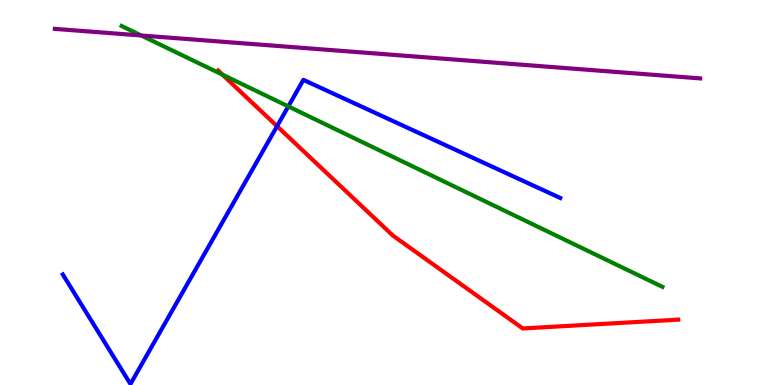[{'lines': ['blue', 'red'], 'intersections': [{'x': 3.57, 'y': 6.72}]}, {'lines': ['green', 'red'], 'intersections': [{'x': 2.87, 'y': 8.06}]}, {'lines': ['purple', 'red'], 'intersections': []}, {'lines': ['blue', 'green'], 'intersections': [{'x': 3.72, 'y': 7.24}]}, {'lines': ['blue', 'purple'], 'intersections': []}, {'lines': ['green', 'purple'], 'intersections': [{'x': 1.82, 'y': 9.08}]}]